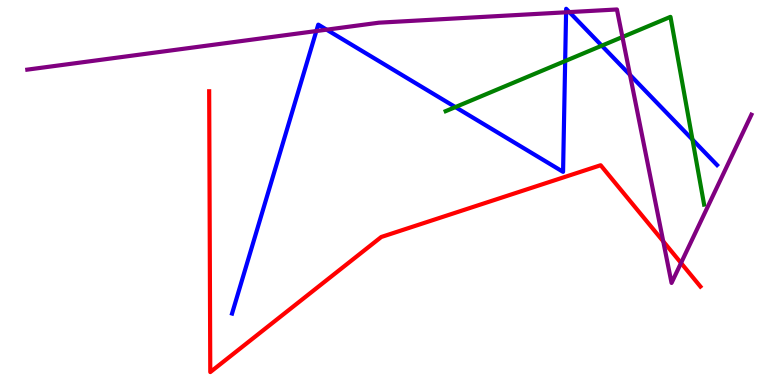[{'lines': ['blue', 'red'], 'intersections': []}, {'lines': ['green', 'red'], 'intersections': []}, {'lines': ['purple', 'red'], 'intersections': [{'x': 8.56, 'y': 3.73}, {'x': 8.79, 'y': 3.17}]}, {'lines': ['blue', 'green'], 'intersections': [{'x': 5.88, 'y': 7.22}, {'x': 7.29, 'y': 8.41}, {'x': 7.76, 'y': 8.81}, {'x': 8.93, 'y': 6.37}]}, {'lines': ['blue', 'purple'], 'intersections': [{'x': 4.08, 'y': 9.19}, {'x': 4.21, 'y': 9.23}, {'x': 7.3, 'y': 9.68}, {'x': 7.35, 'y': 9.69}, {'x': 8.13, 'y': 8.05}]}, {'lines': ['green', 'purple'], 'intersections': [{'x': 8.03, 'y': 9.04}]}]